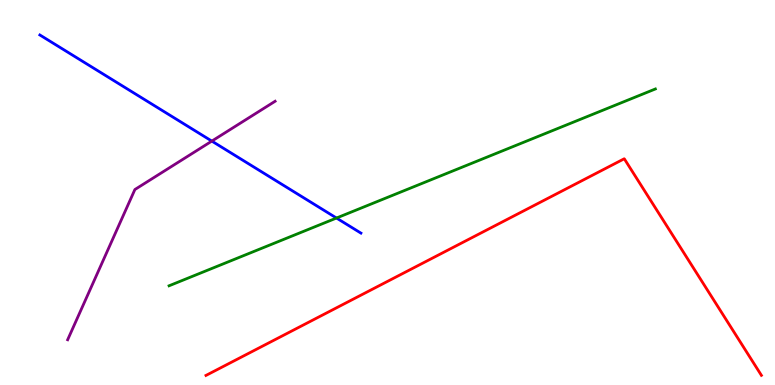[{'lines': ['blue', 'red'], 'intersections': []}, {'lines': ['green', 'red'], 'intersections': []}, {'lines': ['purple', 'red'], 'intersections': []}, {'lines': ['blue', 'green'], 'intersections': [{'x': 4.34, 'y': 4.34}]}, {'lines': ['blue', 'purple'], 'intersections': [{'x': 2.73, 'y': 6.34}]}, {'lines': ['green', 'purple'], 'intersections': []}]